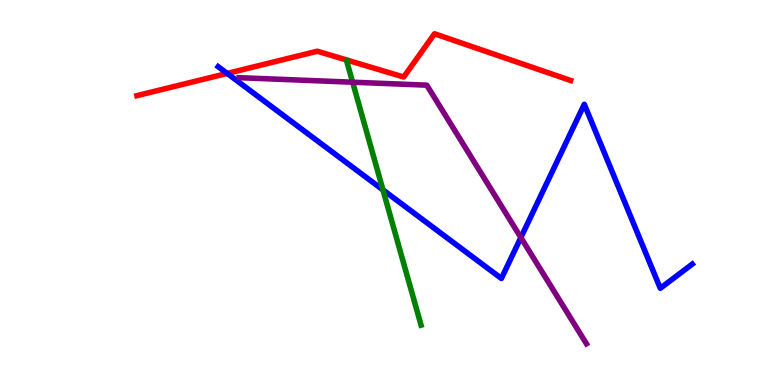[{'lines': ['blue', 'red'], 'intersections': [{'x': 2.93, 'y': 8.09}]}, {'lines': ['green', 'red'], 'intersections': []}, {'lines': ['purple', 'red'], 'intersections': []}, {'lines': ['blue', 'green'], 'intersections': [{'x': 4.94, 'y': 5.07}]}, {'lines': ['blue', 'purple'], 'intersections': [{'x': 6.72, 'y': 3.83}]}, {'lines': ['green', 'purple'], 'intersections': [{'x': 4.55, 'y': 7.86}]}]